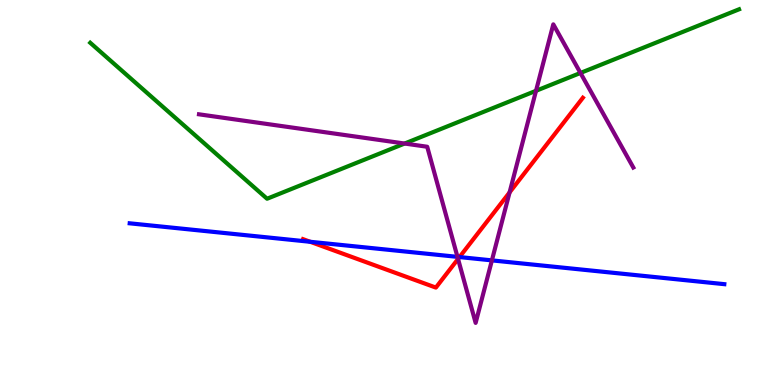[{'lines': ['blue', 'red'], 'intersections': [{'x': 4.0, 'y': 3.72}, {'x': 5.93, 'y': 3.32}]}, {'lines': ['green', 'red'], 'intersections': []}, {'lines': ['purple', 'red'], 'intersections': [{'x': 5.91, 'y': 3.27}, {'x': 6.58, 'y': 5.0}]}, {'lines': ['blue', 'green'], 'intersections': []}, {'lines': ['blue', 'purple'], 'intersections': [{'x': 5.9, 'y': 3.33}, {'x': 6.35, 'y': 3.24}]}, {'lines': ['green', 'purple'], 'intersections': [{'x': 5.22, 'y': 6.27}, {'x': 6.92, 'y': 7.64}, {'x': 7.49, 'y': 8.1}]}]